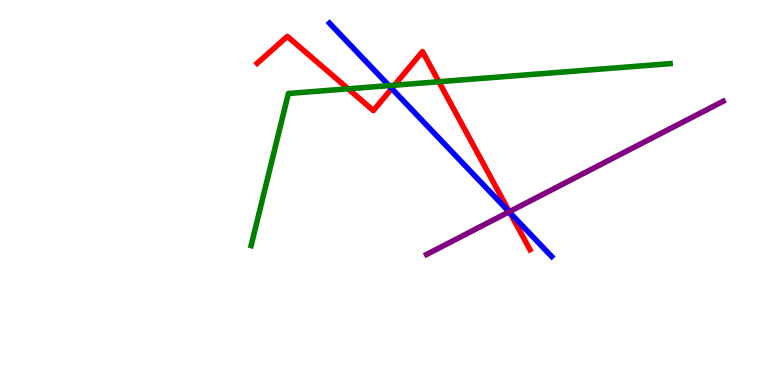[{'lines': ['blue', 'red'], 'intersections': [{'x': 5.05, 'y': 7.7}, {'x': 6.58, 'y': 4.48}]}, {'lines': ['green', 'red'], 'intersections': [{'x': 4.49, 'y': 7.69}, {'x': 5.09, 'y': 7.79}, {'x': 5.66, 'y': 7.88}]}, {'lines': ['purple', 'red'], 'intersections': [{'x': 6.57, 'y': 4.5}]}, {'lines': ['blue', 'green'], 'intersections': [{'x': 5.02, 'y': 7.78}]}, {'lines': ['blue', 'purple'], 'intersections': [{'x': 6.57, 'y': 4.5}]}, {'lines': ['green', 'purple'], 'intersections': []}]